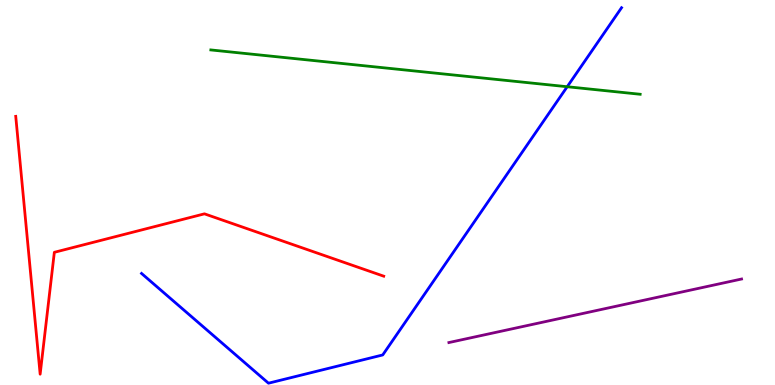[{'lines': ['blue', 'red'], 'intersections': []}, {'lines': ['green', 'red'], 'intersections': []}, {'lines': ['purple', 'red'], 'intersections': []}, {'lines': ['blue', 'green'], 'intersections': [{'x': 7.32, 'y': 7.75}]}, {'lines': ['blue', 'purple'], 'intersections': []}, {'lines': ['green', 'purple'], 'intersections': []}]